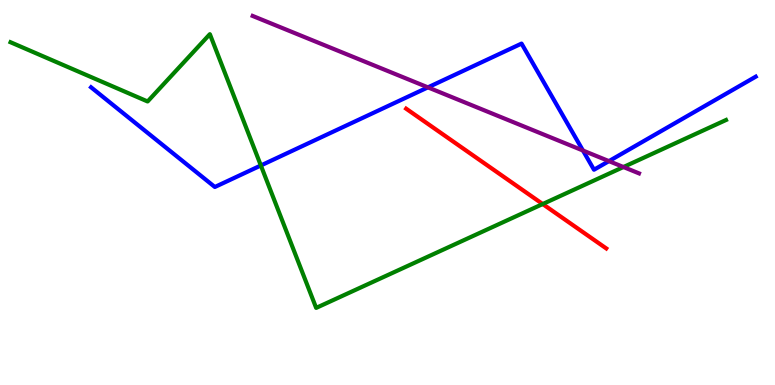[{'lines': ['blue', 'red'], 'intersections': []}, {'lines': ['green', 'red'], 'intersections': [{'x': 7.0, 'y': 4.7}]}, {'lines': ['purple', 'red'], 'intersections': []}, {'lines': ['blue', 'green'], 'intersections': [{'x': 3.37, 'y': 5.7}]}, {'lines': ['blue', 'purple'], 'intersections': [{'x': 5.52, 'y': 7.73}, {'x': 7.52, 'y': 6.09}, {'x': 7.86, 'y': 5.82}]}, {'lines': ['green', 'purple'], 'intersections': [{'x': 8.04, 'y': 5.66}]}]